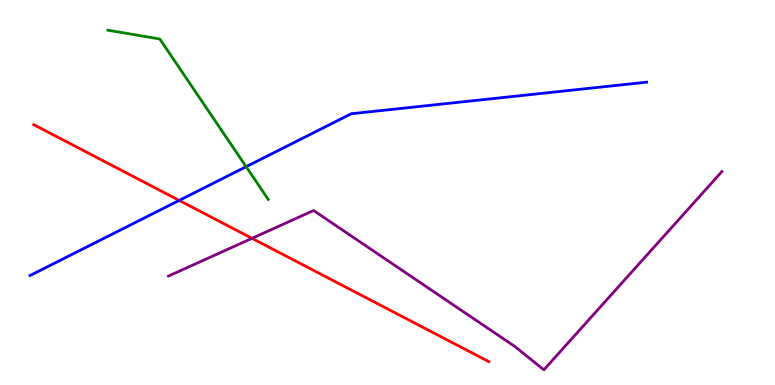[{'lines': ['blue', 'red'], 'intersections': [{'x': 2.31, 'y': 4.79}]}, {'lines': ['green', 'red'], 'intersections': []}, {'lines': ['purple', 'red'], 'intersections': [{'x': 3.25, 'y': 3.81}]}, {'lines': ['blue', 'green'], 'intersections': [{'x': 3.18, 'y': 5.67}]}, {'lines': ['blue', 'purple'], 'intersections': []}, {'lines': ['green', 'purple'], 'intersections': []}]